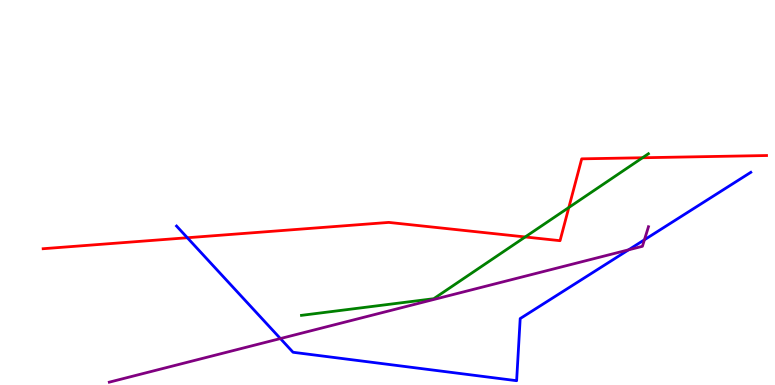[{'lines': ['blue', 'red'], 'intersections': [{'x': 2.42, 'y': 3.82}]}, {'lines': ['green', 'red'], 'intersections': [{'x': 6.78, 'y': 3.85}, {'x': 7.34, 'y': 4.61}, {'x': 8.29, 'y': 5.9}]}, {'lines': ['purple', 'red'], 'intersections': []}, {'lines': ['blue', 'green'], 'intersections': []}, {'lines': ['blue', 'purple'], 'intersections': [{'x': 3.62, 'y': 1.21}, {'x': 8.11, 'y': 3.51}, {'x': 8.32, 'y': 3.77}]}, {'lines': ['green', 'purple'], 'intersections': []}]